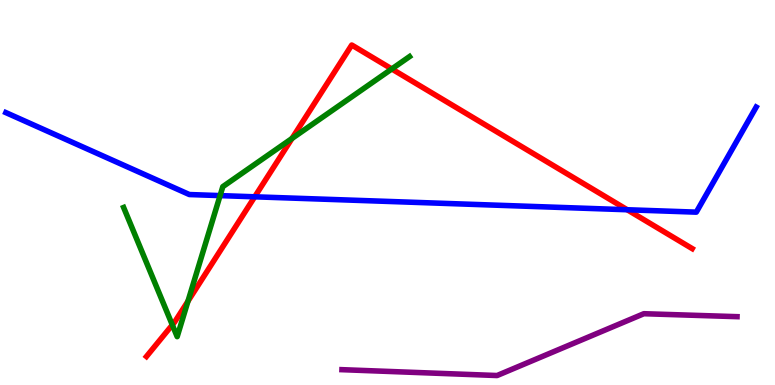[{'lines': ['blue', 'red'], 'intersections': [{'x': 3.29, 'y': 4.89}, {'x': 8.09, 'y': 4.55}]}, {'lines': ['green', 'red'], 'intersections': [{'x': 2.22, 'y': 1.56}, {'x': 2.43, 'y': 2.18}, {'x': 3.77, 'y': 6.4}, {'x': 5.06, 'y': 8.21}]}, {'lines': ['purple', 'red'], 'intersections': []}, {'lines': ['blue', 'green'], 'intersections': [{'x': 2.84, 'y': 4.92}]}, {'lines': ['blue', 'purple'], 'intersections': []}, {'lines': ['green', 'purple'], 'intersections': []}]